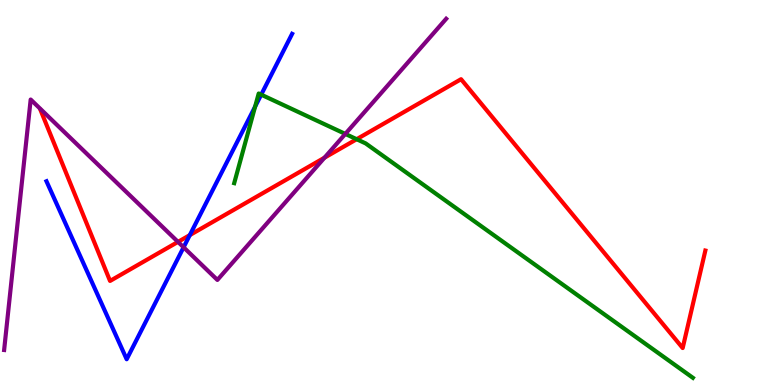[{'lines': ['blue', 'red'], 'intersections': [{'x': 2.45, 'y': 3.89}]}, {'lines': ['green', 'red'], 'intersections': [{'x': 4.6, 'y': 6.38}]}, {'lines': ['purple', 'red'], 'intersections': [{'x': 2.3, 'y': 3.72}, {'x': 4.19, 'y': 5.9}]}, {'lines': ['blue', 'green'], 'intersections': [{'x': 3.29, 'y': 7.23}, {'x': 3.37, 'y': 7.54}]}, {'lines': ['blue', 'purple'], 'intersections': [{'x': 2.37, 'y': 3.58}]}, {'lines': ['green', 'purple'], 'intersections': [{'x': 4.46, 'y': 6.52}]}]